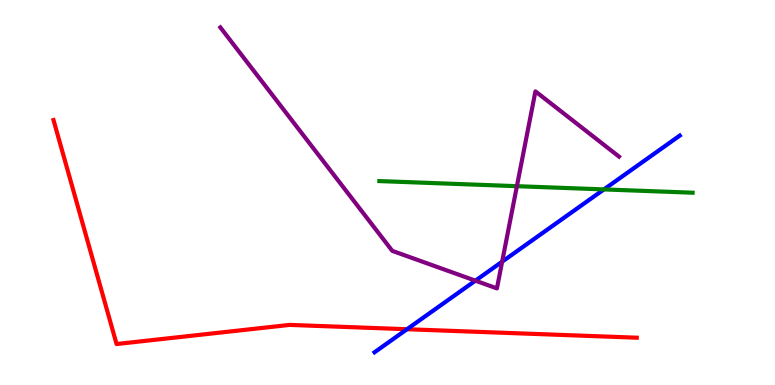[{'lines': ['blue', 'red'], 'intersections': [{'x': 5.25, 'y': 1.45}]}, {'lines': ['green', 'red'], 'intersections': []}, {'lines': ['purple', 'red'], 'intersections': []}, {'lines': ['blue', 'green'], 'intersections': [{'x': 7.79, 'y': 5.08}]}, {'lines': ['blue', 'purple'], 'intersections': [{'x': 6.13, 'y': 2.71}, {'x': 6.48, 'y': 3.2}]}, {'lines': ['green', 'purple'], 'intersections': [{'x': 6.67, 'y': 5.16}]}]